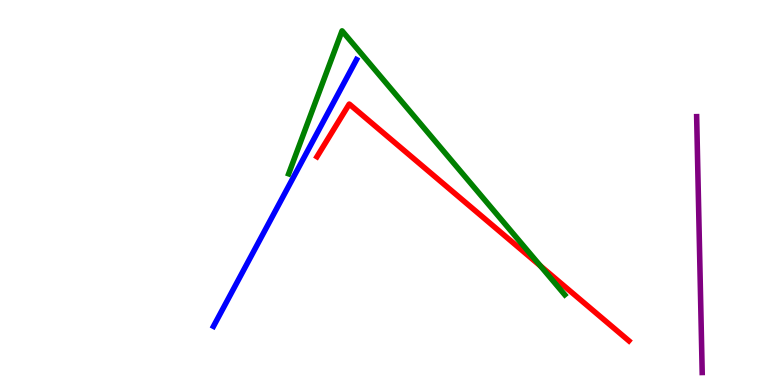[{'lines': ['blue', 'red'], 'intersections': []}, {'lines': ['green', 'red'], 'intersections': [{'x': 6.97, 'y': 3.09}]}, {'lines': ['purple', 'red'], 'intersections': []}, {'lines': ['blue', 'green'], 'intersections': []}, {'lines': ['blue', 'purple'], 'intersections': []}, {'lines': ['green', 'purple'], 'intersections': []}]